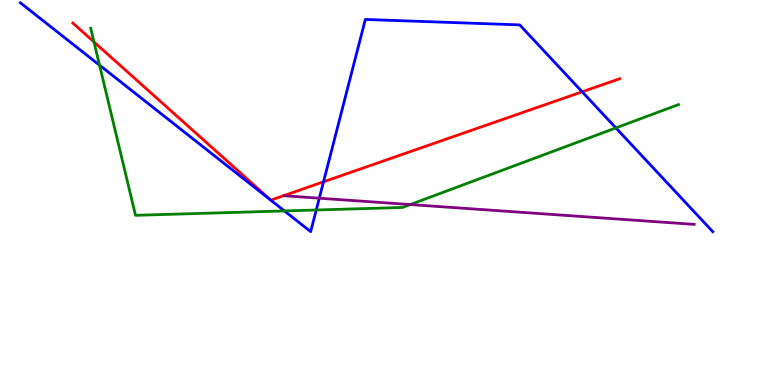[{'lines': ['blue', 'red'], 'intersections': [{'x': 4.17, 'y': 5.28}, {'x': 7.51, 'y': 7.62}]}, {'lines': ['green', 'red'], 'intersections': [{'x': 1.21, 'y': 8.91}]}, {'lines': ['purple', 'red'], 'intersections': []}, {'lines': ['blue', 'green'], 'intersections': [{'x': 1.28, 'y': 8.31}, {'x': 3.67, 'y': 4.52}, {'x': 4.08, 'y': 4.55}, {'x': 7.95, 'y': 6.68}]}, {'lines': ['blue', 'purple'], 'intersections': [{'x': 4.12, 'y': 4.85}]}, {'lines': ['green', 'purple'], 'intersections': [{'x': 5.29, 'y': 4.69}]}]